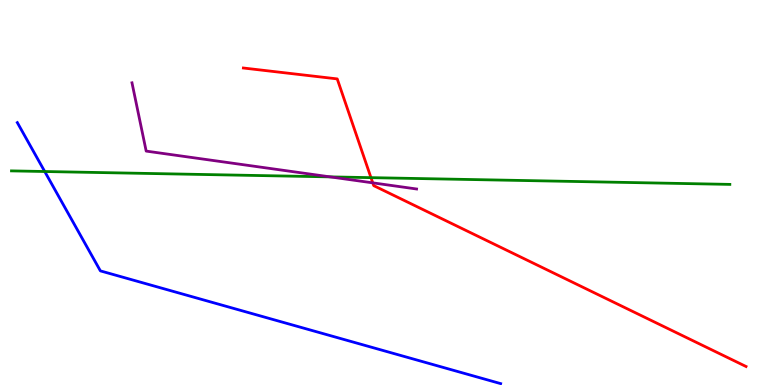[{'lines': ['blue', 'red'], 'intersections': []}, {'lines': ['green', 'red'], 'intersections': [{'x': 4.79, 'y': 5.39}]}, {'lines': ['purple', 'red'], 'intersections': [{'x': 4.81, 'y': 5.25}]}, {'lines': ['blue', 'green'], 'intersections': [{'x': 0.577, 'y': 5.55}]}, {'lines': ['blue', 'purple'], 'intersections': []}, {'lines': ['green', 'purple'], 'intersections': [{'x': 4.26, 'y': 5.41}]}]